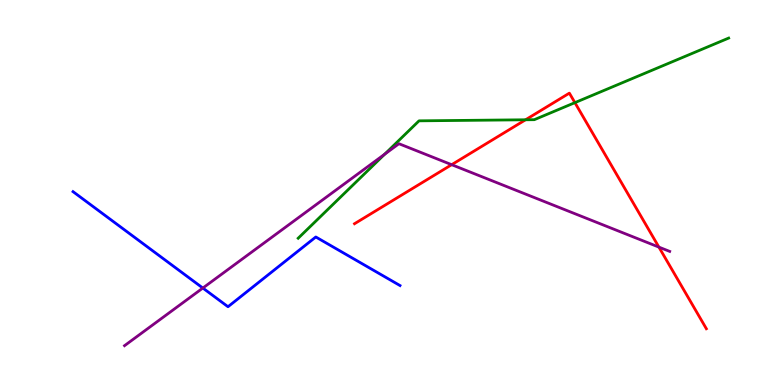[{'lines': ['blue', 'red'], 'intersections': []}, {'lines': ['green', 'red'], 'intersections': [{'x': 6.78, 'y': 6.89}, {'x': 7.42, 'y': 7.33}]}, {'lines': ['purple', 'red'], 'intersections': [{'x': 5.83, 'y': 5.72}, {'x': 8.5, 'y': 3.58}]}, {'lines': ['blue', 'green'], 'intersections': []}, {'lines': ['blue', 'purple'], 'intersections': [{'x': 2.62, 'y': 2.52}]}, {'lines': ['green', 'purple'], 'intersections': [{'x': 4.96, 'y': 5.99}]}]